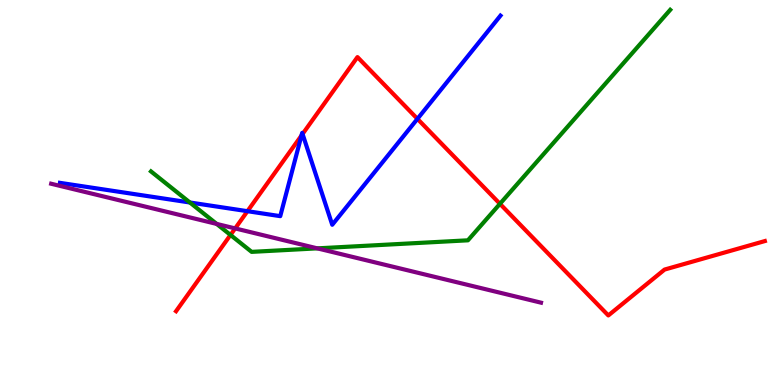[{'lines': ['blue', 'red'], 'intersections': [{'x': 3.19, 'y': 4.51}, {'x': 3.89, 'y': 6.48}, {'x': 3.9, 'y': 6.52}, {'x': 5.39, 'y': 6.91}]}, {'lines': ['green', 'red'], 'intersections': [{'x': 2.97, 'y': 3.9}, {'x': 6.45, 'y': 4.71}]}, {'lines': ['purple', 'red'], 'intersections': [{'x': 3.03, 'y': 4.07}]}, {'lines': ['blue', 'green'], 'intersections': [{'x': 2.45, 'y': 4.74}]}, {'lines': ['blue', 'purple'], 'intersections': []}, {'lines': ['green', 'purple'], 'intersections': [{'x': 2.8, 'y': 4.18}, {'x': 4.09, 'y': 3.55}]}]